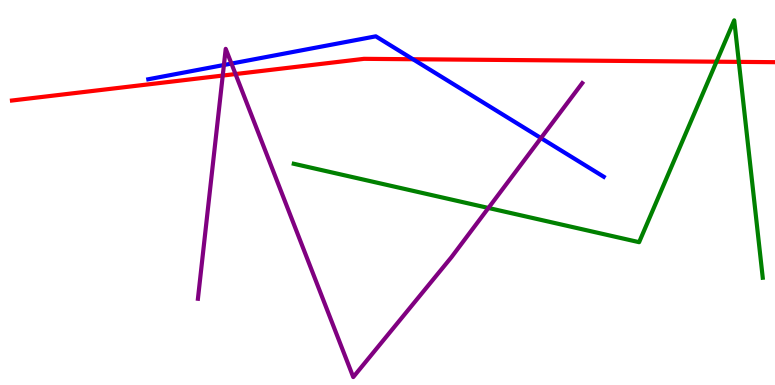[{'lines': ['blue', 'red'], 'intersections': [{'x': 5.33, 'y': 8.46}]}, {'lines': ['green', 'red'], 'intersections': [{'x': 9.24, 'y': 8.4}, {'x': 9.53, 'y': 8.39}]}, {'lines': ['purple', 'red'], 'intersections': [{'x': 2.87, 'y': 8.04}, {'x': 3.04, 'y': 8.08}]}, {'lines': ['blue', 'green'], 'intersections': []}, {'lines': ['blue', 'purple'], 'intersections': [{'x': 2.89, 'y': 8.31}, {'x': 2.99, 'y': 8.35}, {'x': 6.98, 'y': 6.41}]}, {'lines': ['green', 'purple'], 'intersections': [{'x': 6.3, 'y': 4.6}]}]